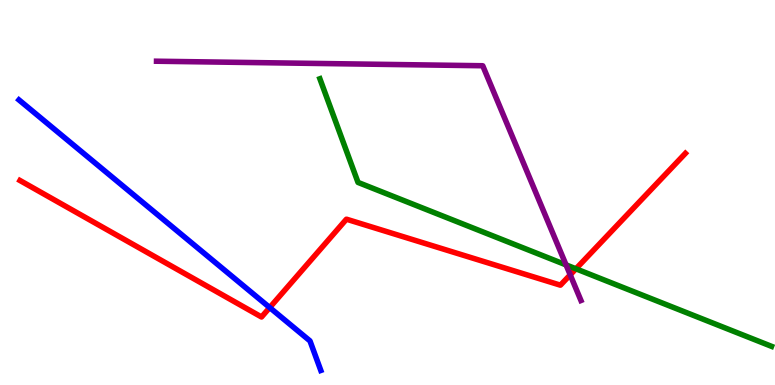[{'lines': ['blue', 'red'], 'intersections': [{'x': 3.48, 'y': 2.01}]}, {'lines': ['green', 'red'], 'intersections': [{'x': 7.43, 'y': 3.02}]}, {'lines': ['purple', 'red'], 'intersections': [{'x': 7.36, 'y': 2.86}]}, {'lines': ['blue', 'green'], 'intersections': []}, {'lines': ['blue', 'purple'], 'intersections': []}, {'lines': ['green', 'purple'], 'intersections': [{'x': 7.3, 'y': 3.12}]}]